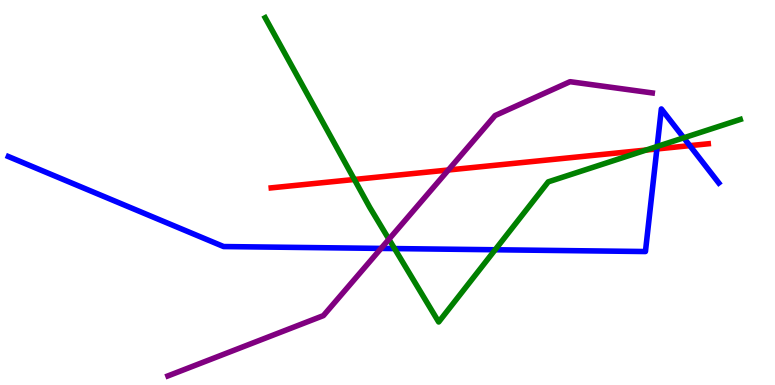[{'lines': ['blue', 'red'], 'intersections': [{'x': 8.48, 'y': 6.13}, {'x': 8.9, 'y': 6.22}]}, {'lines': ['green', 'red'], 'intersections': [{'x': 4.57, 'y': 5.34}, {'x': 8.34, 'y': 6.1}]}, {'lines': ['purple', 'red'], 'intersections': [{'x': 5.79, 'y': 5.58}]}, {'lines': ['blue', 'green'], 'intersections': [{'x': 5.09, 'y': 3.54}, {'x': 6.39, 'y': 3.51}, {'x': 8.48, 'y': 6.2}, {'x': 8.82, 'y': 6.42}]}, {'lines': ['blue', 'purple'], 'intersections': [{'x': 4.92, 'y': 3.55}]}, {'lines': ['green', 'purple'], 'intersections': [{'x': 5.02, 'y': 3.79}]}]